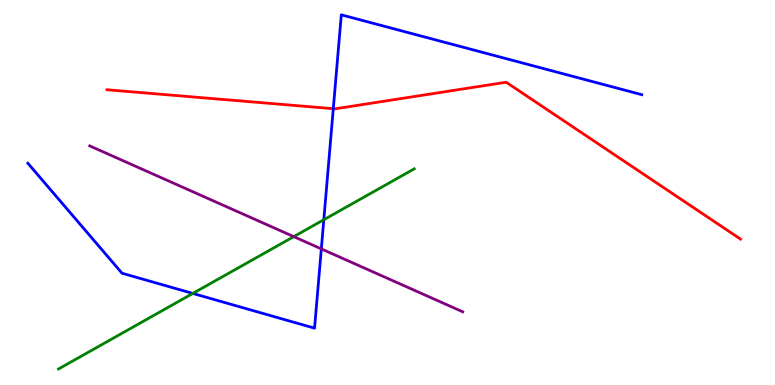[{'lines': ['blue', 'red'], 'intersections': [{'x': 4.3, 'y': 7.18}]}, {'lines': ['green', 'red'], 'intersections': []}, {'lines': ['purple', 'red'], 'intersections': []}, {'lines': ['blue', 'green'], 'intersections': [{'x': 2.49, 'y': 2.38}, {'x': 4.18, 'y': 4.29}]}, {'lines': ['blue', 'purple'], 'intersections': [{'x': 4.15, 'y': 3.54}]}, {'lines': ['green', 'purple'], 'intersections': [{'x': 3.79, 'y': 3.85}]}]